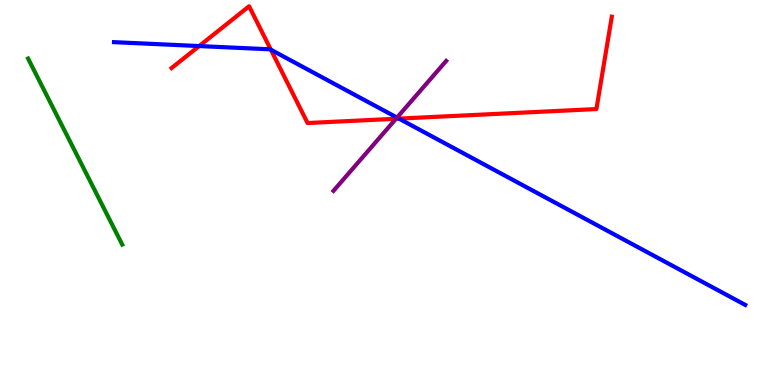[{'lines': ['blue', 'red'], 'intersections': [{'x': 2.57, 'y': 8.8}, {'x': 3.49, 'y': 8.71}, {'x': 5.15, 'y': 6.92}]}, {'lines': ['green', 'red'], 'intersections': []}, {'lines': ['purple', 'red'], 'intersections': [{'x': 5.11, 'y': 6.92}]}, {'lines': ['blue', 'green'], 'intersections': []}, {'lines': ['blue', 'purple'], 'intersections': [{'x': 5.12, 'y': 6.95}]}, {'lines': ['green', 'purple'], 'intersections': []}]